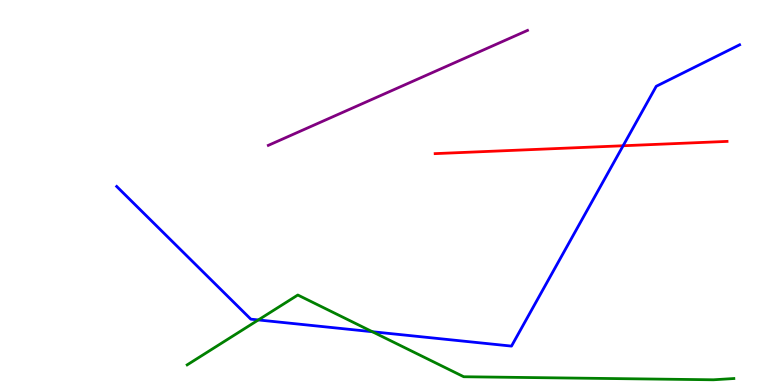[{'lines': ['blue', 'red'], 'intersections': [{'x': 8.04, 'y': 6.21}]}, {'lines': ['green', 'red'], 'intersections': []}, {'lines': ['purple', 'red'], 'intersections': []}, {'lines': ['blue', 'green'], 'intersections': [{'x': 3.33, 'y': 1.69}, {'x': 4.8, 'y': 1.38}]}, {'lines': ['blue', 'purple'], 'intersections': []}, {'lines': ['green', 'purple'], 'intersections': []}]